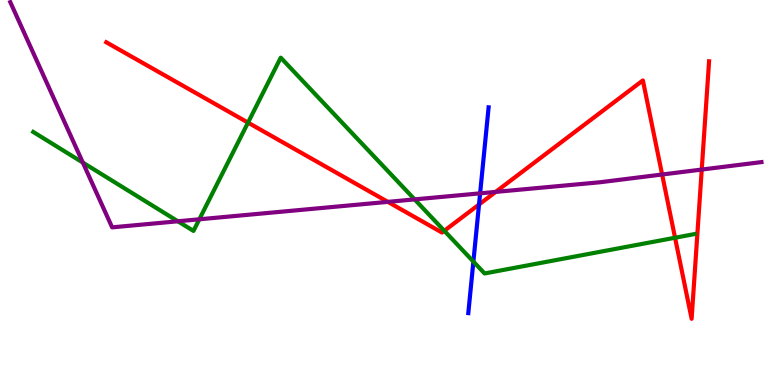[{'lines': ['blue', 'red'], 'intersections': [{'x': 6.18, 'y': 4.69}]}, {'lines': ['green', 'red'], 'intersections': [{'x': 3.2, 'y': 6.82}, {'x': 5.73, 'y': 4.01}, {'x': 8.71, 'y': 3.82}]}, {'lines': ['purple', 'red'], 'intersections': [{'x': 5.0, 'y': 4.76}, {'x': 6.4, 'y': 5.02}, {'x': 8.54, 'y': 5.47}, {'x': 9.05, 'y': 5.6}]}, {'lines': ['blue', 'green'], 'intersections': [{'x': 6.11, 'y': 3.21}]}, {'lines': ['blue', 'purple'], 'intersections': [{'x': 6.2, 'y': 4.98}]}, {'lines': ['green', 'purple'], 'intersections': [{'x': 1.07, 'y': 5.78}, {'x': 2.29, 'y': 4.25}, {'x': 2.57, 'y': 4.3}, {'x': 5.35, 'y': 4.82}]}]